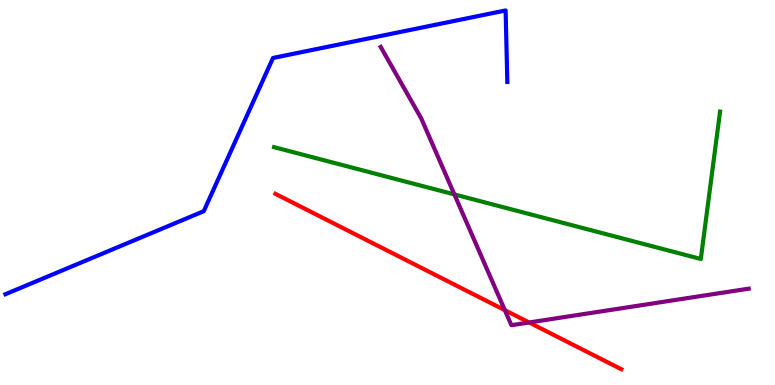[{'lines': ['blue', 'red'], 'intersections': []}, {'lines': ['green', 'red'], 'intersections': []}, {'lines': ['purple', 'red'], 'intersections': [{'x': 6.51, 'y': 1.94}, {'x': 6.83, 'y': 1.62}]}, {'lines': ['blue', 'green'], 'intersections': []}, {'lines': ['blue', 'purple'], 'intersections': []}, {'lines': ['green', 'purple'], 'intersections': [{'x': 5.86, 'y': 4.95}]}]